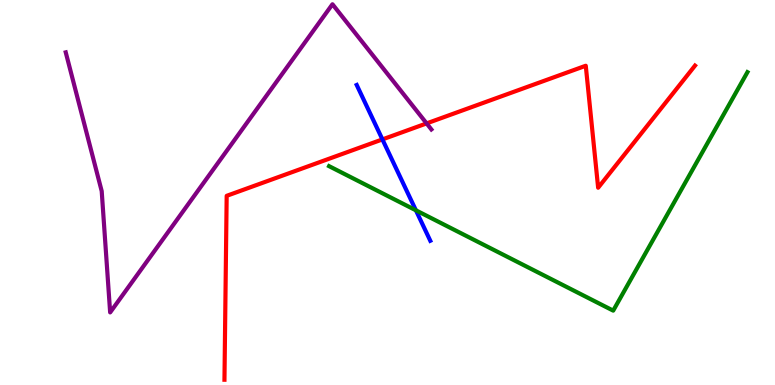[{'lines': ['blue', 'red'], 'intersections': [{'x': 4.93, 'y': 6.38}]}, {'lines': ['green', 'red'], 'intersections': []}, {'lines': ['purple', 'red'], 'intersections': [{'x': 5.5, 'y': 6.79}]}, {'lines': ['blue', 'green'], 'intersections': [{'x': 5.37, 'y': 4.54}]}, {'lines': ['blue', 'purple'], 'intersections': []}, {'lines': ['green', 'purple'], 'intersections': []}]